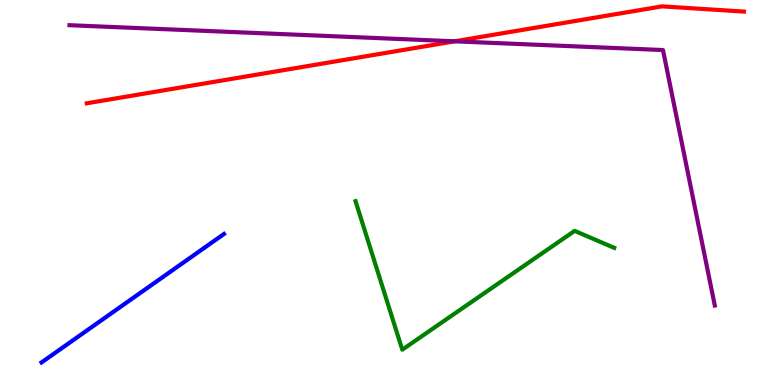[{'lines': ['blue', 'red'], 'intersections': []}, {'lines': ['green', 'red'], 'intersections': []}, {'lines': ['purple', 'red'], 'intersections': [{'x': 5.87, 'y': 8.93}]}, {'lines': ['blue', 'green'], 'intersections': []}, {'lines': ['blue', 'purple'], 'intersections': []}, {'lines': ['green', 'purple'], 'intersections': []}]